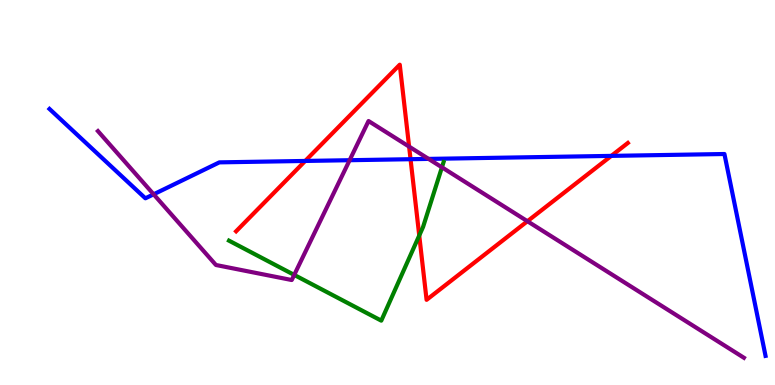[{'lines': ['blue', 'red'], 'intersections': [{'x': 3.94, 'y': 5.82}, {'x': 5.3, 'y': 5.86}, {'x': 7.89, 'y': 5.95}]}, {'lines': ['green', 'red'], 'intersections': [{'x': 5.41, 'y': 3.88}]}, {'lines': ['purple', 'red'], 'intersections': [{'x': 5.28, 'y': 6.19}, {'x': 6.81, 'y': 4.25}]}, {'lines': ['blue', 'green'], 'intersections': []}, {'lines': ['blue', 'purple'], 'intersections': [{'x': 1.98, 'y': 4.95}, {'x': 4.51, 'y': 5.84}, {'x': 5.53, 'y': 5.87}]}, {'lines': ['green', 'purple'], 'intersections': [{'x': 3.8, 'y': 2.86}, {'x': 5.7, 'y': 5.65}]}]